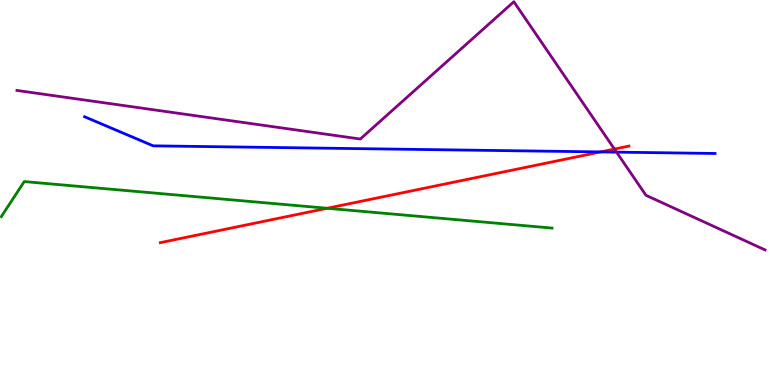[{'lines': ['blue', 'red'], 'intersections': [{'x': 7.75, 'y': 6.05}]}, {'lines': ['green', 'red'], 'intersections': [{'x': 4.22, 'y': 4.59}]}, {'lines': ['purple', 'red'], 'intersections': [{'x': 7.93, 'y': 6.13}]}, {'lines': ['blue', 'green'], 'intersections': []}, {'lines': ['blue', 'purple'], 'intersections': [{'x': 7.95, 'y': 6.05}]}, {'lines': ['green', 'purple'], 'intersections': []}]